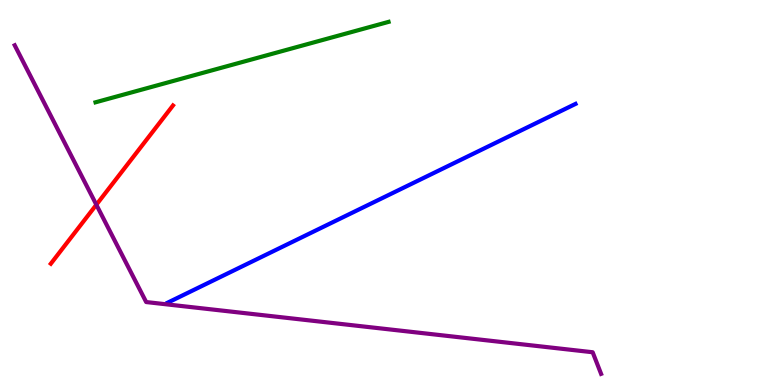[{'lines': ['blue', 'red'], 'intersections': []}, {'lines': ['green', 'red'], 'intersections': []}, {'lines': ['purple', 'red'], 'intersections': [{'x': 1.24, 'y': 4.68}]}, {'lines': ['blue', 'green'], 'intersections': []}, {'lines': ['blue', 'purple'], 'intersections': []}, {'lines': ['green', 'purple'], 'intersections': []}]